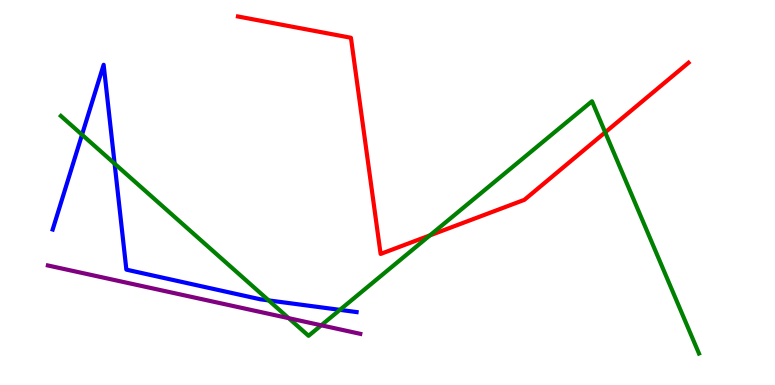[{'lines': ['blue', 'red'], 'intersections': []}, {'lines': ['green', 'red'], 'intersections': [{'x': 5.55, 'y': 3.89}, {'x': 7.81, 'y': 6.56}]}, {'lines': ['purple', 'red'], 'intersections': []}, {'lines': ['blue', 'green'], 'intersections': [{'x': 1.06, 'y': 6.5}, {'x': 1.48, 'y': 5.75}, {'x': 3.47, 'y': 2.2}, {'x': 4.39, 'y': 1.95}]}, {'lines': ['blue', 'purple'], 'intersections': []}, {'lines': ['green', 'purple'], 'intersections': [{'x': 3.72, 'y': 1.74}, {'x': 4.15, 'y': 1.55}]}]